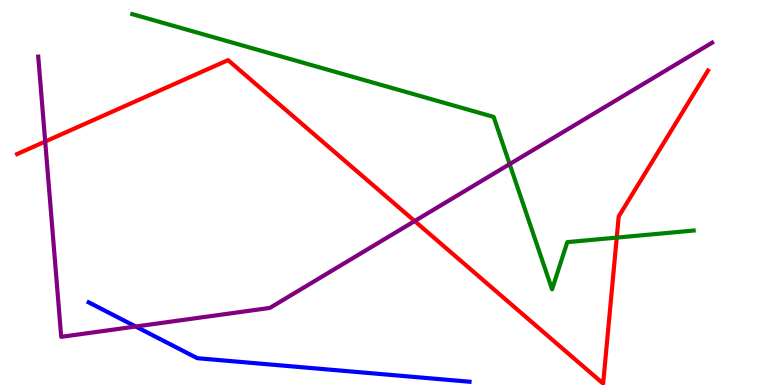[{'lines': ['blue', 'red'], 'intersections': []}, {'lines': ['green', 'red'], 'intersections': [{'x': 7.96, 'y': 3.83}]}, {'lines': ['purple', 'red'], 'intersections': [{'x': 0.583, 'y': 6.32}, {'x': 5.35, 'y': 4.26}]}, {'lines': ['blue', 'green'], 'intersections': []}, {'lines': ['blue', 'purple'], 'intersections': [{'x': 1.75, 'y': 1.52}]}, {'lines': ['green', 'purple'], 'intersections': [{'x': 6.58, 'y': 5.74}]}]